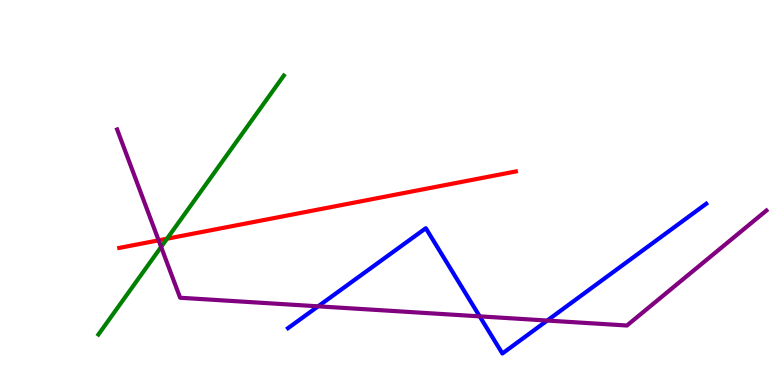[{'lines': ['blue', 'red'], 'intersections': []}, {'lines': ['green', 'red'], 'intersections': [{'x': 2.16, 'y': 3.8}]}, {'lines': ['purple', 'red'], 'intersections': [{'x': 2.05, 'y': 3.76}]}, {'lines': ['blue', 'green'], 'intersections': []}, {'lines': ['blue', 'purple'], 'intersections': [{'x': 4.1, 'y': 2.04}, {'x': 6.19, 'y': 1.78}, {'x': 7.06, 'y': 1.67}]}, {'lines': ['green', 'purple'], 'intersections': [{'x': 2.08, 'y': 3.59}]}]